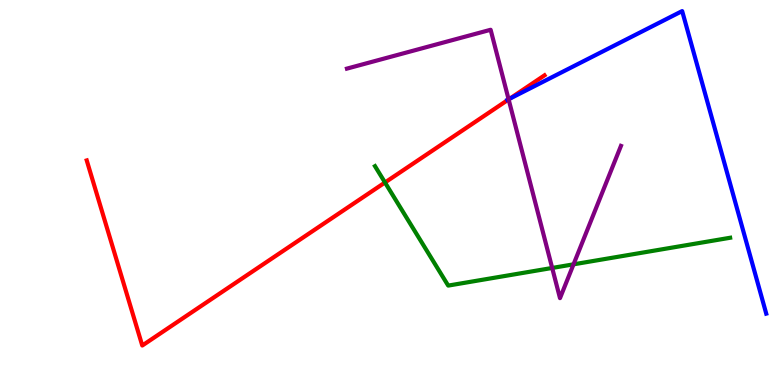[{'lines': ['blue', 'red'], 'intersections': [{'x': 6.58, 'y': 7.44}]}, {'lines': ['green', 'red'], 'intersections': [{'x': 4.97, 'y': 5.26}]}, {'lines': ['purple', 'red'], 'intersections': [{'x': 6.56, 'y': 7.42}]}, {'lines': ['blue', 'green'], 'intersections': []}, {'lines': ['blue', 'purple'], 'intersections': [{'x': 6.56, 'y': 7.42}]}, {'lines': ['green', 'purple'], 'intersections': [{'x': 7.12, 'y': 3.04}, {'x': 7.4, 'y': 3.13}]}]